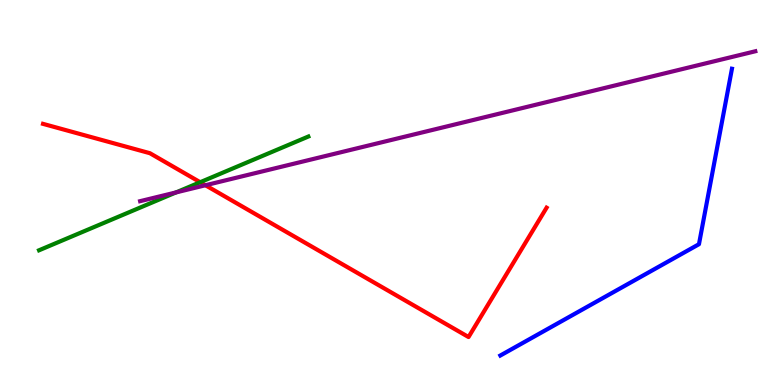[{'lines': ['blue', 'red'], 'intersections': []}, {'lines': ['green', 'red'], 'intersections': [{'x': 2.58, 'y': 5.27}]}, {'lines': ['purple', 'red'], 'intersections': [{'x': 2.65, 'y': 5.19}]}, {'lines': ['blue', 'green'], 'intersections': []}, {'lines': ['blue', 'purple'], 'intersections': []}, {'lines': ['green', 'purple'], 'intersections': [{'x': 2.27, 'y': 5.0}]}]